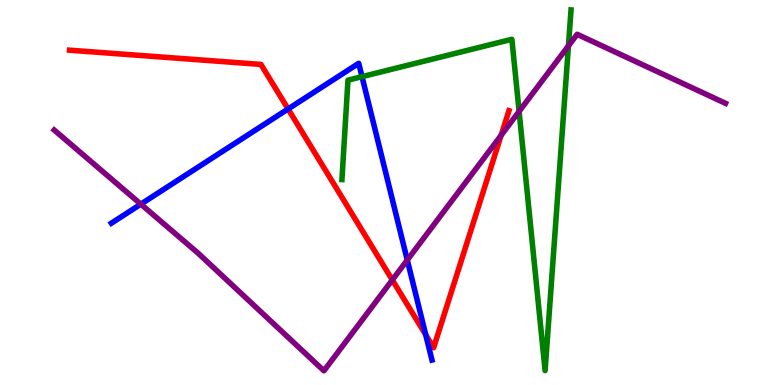[{'lines': ['blue', 'red'], 'intersections': [{'x': 3.72, 'y': 7.17}, {'x': 5.49, 'y': 1.3}]}, {'lines': ['green', 'red'], 'intersections': []}, {'lines': ['purple', 'red'], 'intersections': [{'x': 5.06, 'y': 2.73}, {'x': 6.47, 'y': 6.49}]}, {'lines': ['blue', 'green'], 'intersections': [{'x': 4.67, 'y': 8.01}]}, {'lines': ['blue', 'purple'], 'intersections': [{'x': 1.82, 'y': 4.7}, {'x': 5.26, 'y': 3.25}]}, {'lines': ['green', 'purple'], 'intersections': [{'x': 6.7, 'y': 7.11}, {'x': 7.33, 'y': 8.81}]}]